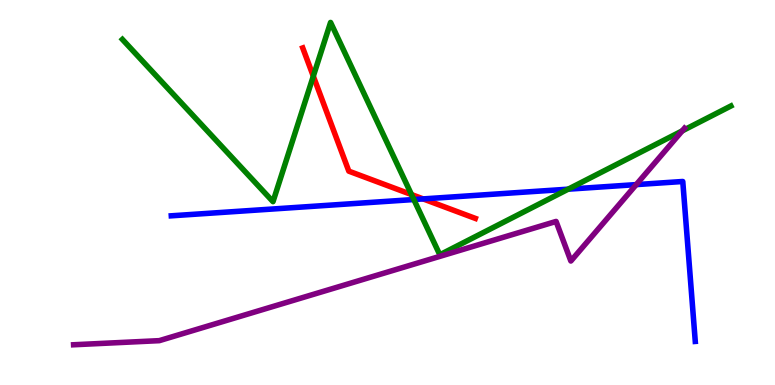[{'lines': ['blue', 'red'], 'intersections': [{'x': 5.46, 'y': 4.83}]}, {'lines': ['green', 'red'], 'intersections': [{'x': 4.04, 'y': 8.02}, {'x': 5.31, 'y': 4.95}]}, {'lines': ['purple', 'red'], 'intersections': []}, {'lines': ['blue', 'green'], 'intersections': [{'x': 5.34, 'y': 4.82}, {'x': 7.33, 'y': 5.09}]}, {'lines': ['blue', 'purple'], 'intersections': [{'x': 8.21, 'y': 5.2}]}, {'lines': ['green', 'purple'], 'intersections': [{'x': 8.8, 'y': 6.6}]}]